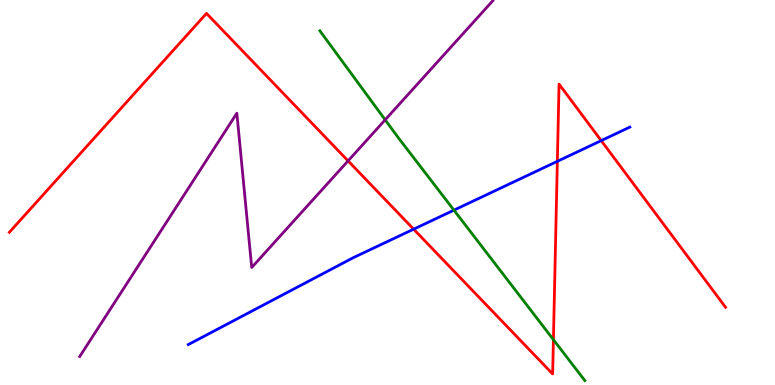[{'lines': ['blue', 'red'], 'intersections': [{'x': 5.34, 'y': 4.05}, {'x': 7.19, 'y': 5.81}, {'x': 7.76, 'y': 6.35}]}, {'lines': ['green', 'red'], 'intersections': [{'x': 7.14, 'y': 1.18}]}, {'lines': ['purple', 'red'], 'intersections': [{'x': 4.49, 'y': 5.82}]}, {'lines': ['blue', 'green'], 'intersections': [{'x': 5.86, 'y': 4.54}]}, {'lines': ['blue', 'purple'], 'intersections': []}, {'lines': ['green', 'purple'], 'intersections': [{'x': 4.97, 'y': 6.89}]}]